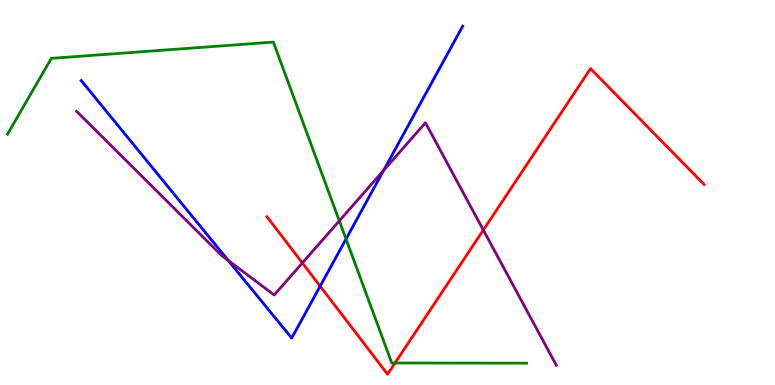[{'lines': ['blue', 'red'], 'intersections': [{'x': 4.13, 'y': 2.57}]}, {'lines': ['green', 'red'], 'intersections': [{'x': 5.1, 'y': 0.572}]}, {'lines': ['purple', 'red'], 'intersections': [{'x': 3.9, 'y': 3.17}, {'x': 6.24, 'y': 4.03}]}, {'lines': ['blue', 'green'], 'intersections': [{'x': 4.46, 'y': 3.79}]}, {'lines': ['blue', 'purple'], 'intersections': [{'x': 2.95, 'y': 3.23}, {'x': 4.95, 'y': 5.58}]}, {'lines': ['green', 'purple'], 'intersections': [{'x': 4.38, 'y': 4.26}]}]